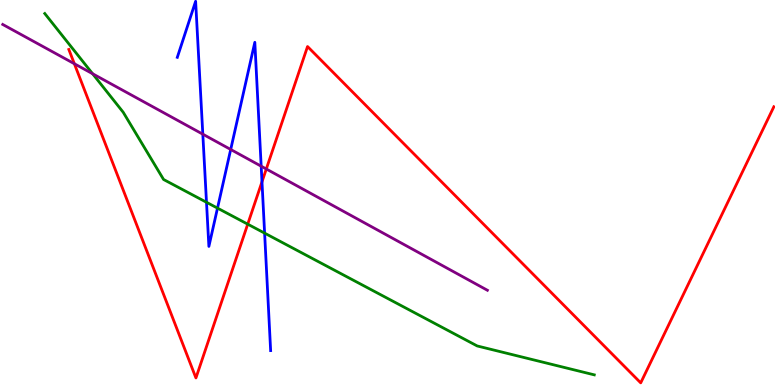[{'lines': ['blue', 'red'], 'intersections': [{'x': 3.38, 'y': 5.28}]}, {'lines': ['green', 'red'], 'intersections': [{'x': 3.2, 'y': 4.18}]}, {'lines': ['purple', 'red'], 'intersections': [{'x': 0.959, 'y': 8.34}, {'x': 3.44, 'y': 5.61}]}, {'lines': ['blue', 'green'], 'intersections': [{'x': 2.66, 'y': 4.75}, {'x': 2.81, 'y': 4.59}, {'x': 3.41, 'y': 3.94}]}, {'lines': ['blue', 'purple'], 'intersections': [{'x': 2.62, 'y': 6.51}, {'x': 2.98, 'y': 6.12}, {'x': 3.37, 'y': 5.68}]}, {'lines': ['green', 'purple'], 'intersections': [{'x': 1.19, 'y': 8.08}]}]